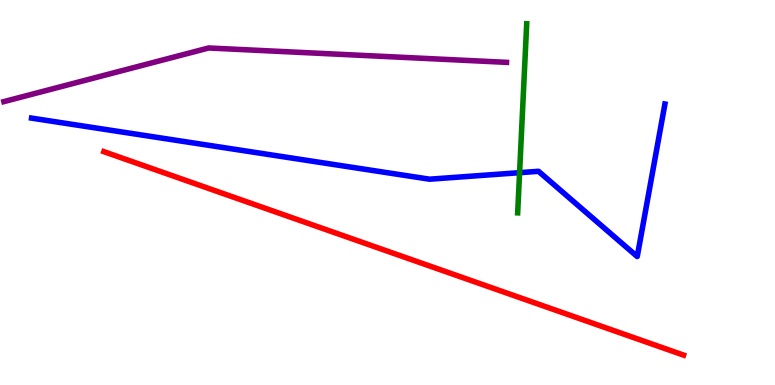[{'lines': ['blue', 'red'], 'intersections': []}, {'lines': ['green', 'red'], 'intersections': []}, {'lines': ['purple', 'red'], 'intersections': []}, {'lines': ['blue', 'green'], 'intersections': [{'x': 6.7, 'y': 5.51}]}, {'lines': ['blue', 'purple'], 'intersections': []}, {'lines': ['green', 'purple'], 'intersections': []}]